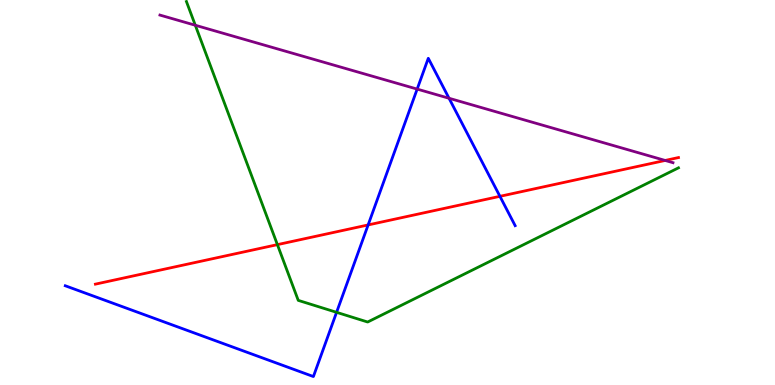[{'lines': ['blue', 'red'], 'intersections': [{'x': 4.75, 'y': 4.16}, {'x': 6.45, 'y': 4.9}]}, {'lines': ['green', 'red'], 'intersections': [{'x': 3.58, 'y': 3.65}]}, {'lines': ['purple', 'red'], 'intersections': [{'x': 8.58, 'y': 5.83}]}, {'lines': ['blue', 'green'], 'intersections': [{'x': 4.34, 'y': 1.89}]}, {'lines': ['blue', 'purple'], 'intersections': [{'x': 5.38, 'y': 7.69}, {'x': 5.79, 'y': 7.45}]}, {'lines': ['green', 'purple'], 'intersections': [{'x': 2.52, 'y': 9.34}]}]